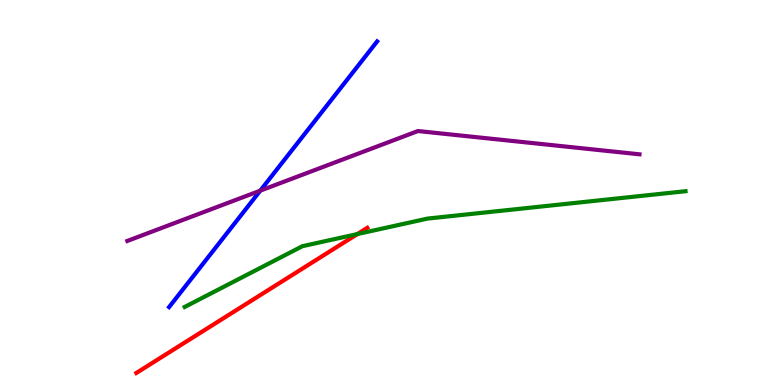[{'lines': ['blue', 'red'], 'intersections': []}, {'lines': ['green', 'red'], 'intersections': [{'x': 4.61, 'y': 3.92}]}, {'lines': ['purple', 'red'], 'intersections': []}, {'lines': ['blue', 'green'], 'intersections': []}, {'lines': ['blue', 'purple'], 'intersections': [{'x': 3.36, 'y': 5.05}]}, {'lines': ['green', 'purple'], 'intersections': []}]